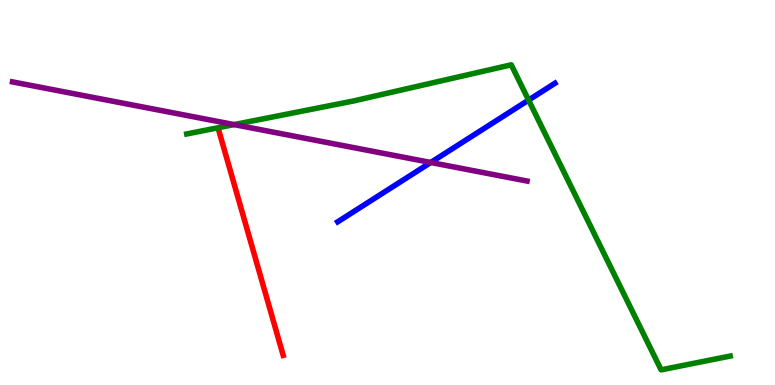[{'lines': ['blue', 'red'], 'intersections': []}, {'lines': ['green', 'red'], 'intersections': []}, {'lines': ['purple', 'red'], 'intersections': []}, {'lines': ['blue', 'green'], 'intersections': [{'x': 6.82, 'y': 7.4}]}, {'lines': ['blue', 'purple'], 'intersections': [{'x': 5.56, 'y': 5.78}]}, {'lines': ['green', 'purple'], 'intersections': [{'x': 3.02, 'y': 6.76}]}]